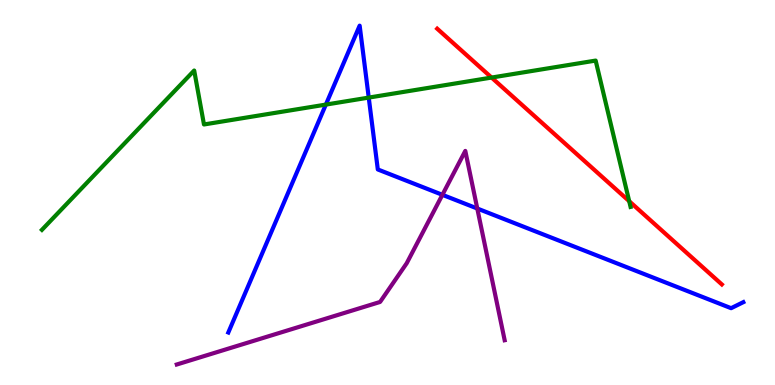[{'lines': ['blue', 'red'], 'intersections': []}, {'lines': ['green', 'red'], 'intersections': [{'x': 6.34, 'y': 7.99}, {'x': 8.12, 'y': 4.77}]}, {'lines': ['purple', 'red'], 'intersections': []}, {'lines': ['blue', 'green'], 'intersections': [{'x': 4.2, 'y': 7.28}, {'x': 4.76, 'y': 7.47}]}, {'lines': ['blue', 'purple'], 'intersections': [{'x': 5.71, 'y': 4.94}, {'x': 6.16, 'y': 4.58}]}, {'lines': ['green', 'purple'], 'intersections': []}]